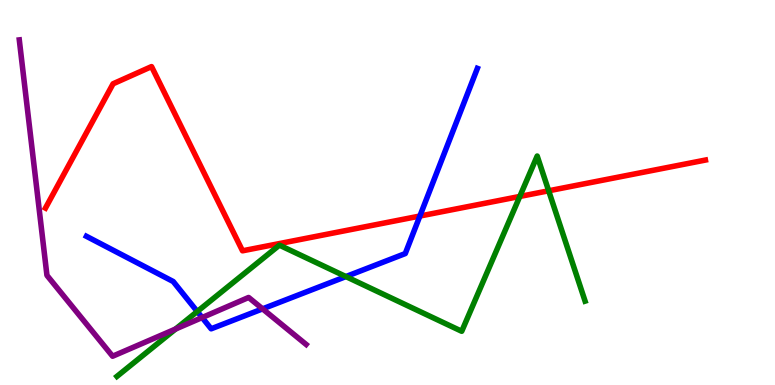[{'lines': ['blue', 'red'], 'intersections': [{'x': 5.42, 'y': 4.39}]}, {'lines': ['green', 'red'], 'intersections': [{'x': 6.71, 'y': 4.9}, {'x': 7.08, 'y': 5.04}]}, {'lines': ['purple', 'red'], 'intersections': []}, {'lines': ['blue', 'green'], 'intersections': [{'x': 2.55, 'y': 1.91}, {'x': 4.46, 'y': 2.82}]}, {'lines': ['blue', 'purple'], 'intersections': [{'x': 2.61, 'y': 1.75}, {'x': 3.39, 'y': 1.98}]}, {'lines': ['green', 'purple'], 'intersections': [{'x': 2.27, 'y': 1.45}]}]